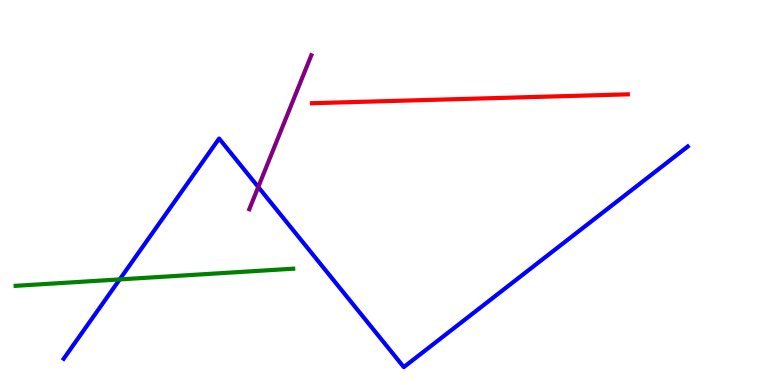[{'lines': ['blue', 'red'], 'intersections': []}, {'lines': ['green', 'red'], 'intersections': []}, {'lines': ['purple', 'red'], 'intersections': []}, {'lines': ['blue', 'green'], 'intersections': [{'x': 1.54, 'y': 2.74}]}, {'lines': ['blue', 'purple'], 'intersections': [{'x': 3.33, 'y': 5.14}]}, {'lines': ['green', 'purple'], 'intersections': []}]